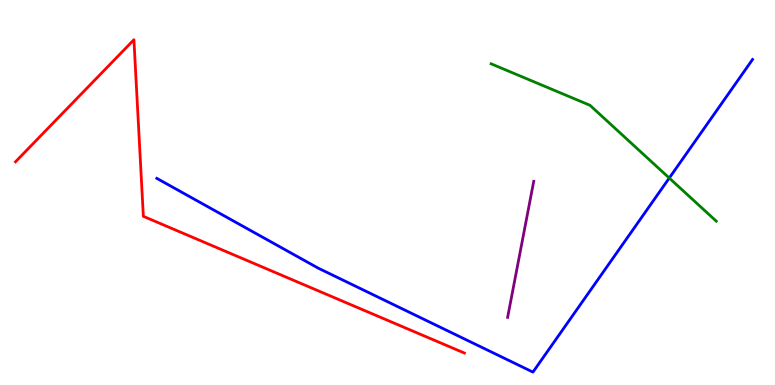[{'lines': ['blue', 'red'], 'intersections': []}, {'lines': ['green', 'red'], 'intersections': []}, {'lines': ['purple', 'red'], 'intersections': []}, {'lines': ['blue', 'green'], 'intersections': [{'x': 8.64, 'y': 5.38}]}, {'lines': ['blue', 'purple'], 'intersections': []}, {'lines': ['green', 'purple'], 'intersections': []}]